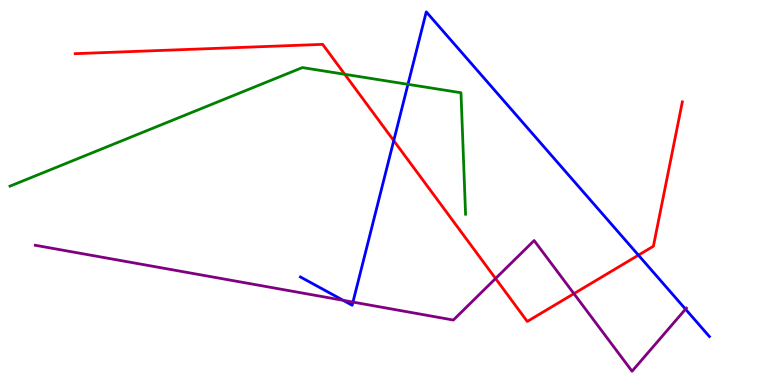[{'lines': ['blue', 'red'], 'intersections': [{'x': 5.08, 'y': 6.35}, {'x': 8.24, 'y': 3.37}]}, {'lines': ['green', 'red'], 'intersections': [{'x': 4.45, 'y': 8.07}]}, {'lines': ['purple', 'red'], 'intersections': [{'x': 6.39, 'y': 2.77}, {'x': 7.41, 'y': 2.37}]}, {'lines': ['blue', 'green'], 'intersections': [{'x': 5.26, 'y': 7.81}]}, {'lines': ['blue', 'purple'], 'intersections': [{'x': 4.43, 'y': 2.2}, {'x': 4.55, 'y': 2.15}, {'x': 8.85, 'y': 1.97}]}, {'lines': ['green', 'purple'], 'intersections': []}]